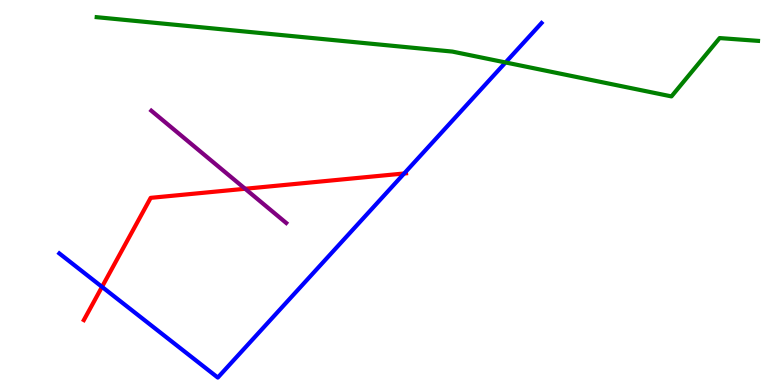[{'lines': ['blue', 'red'], 'intersections': [{'x': 1.32, 'y': 2.55}, {'x': 5.22, 'y': 5.49}]}, {'lines': ['green', 'red'], 'intersections': []}, {'lines': ['purple', 'red'], 'intersections': [{'x': 3.16, 'y': 5.1}]}, {'lines': ['blue', 'green'], 'intersections': [{'x': 6.52, 'y': 8.38}]}, {'lines': ['blue', 'purple'], 'intersections': []}, {'lines': ['green', 'purple'], 'intersections': []}]